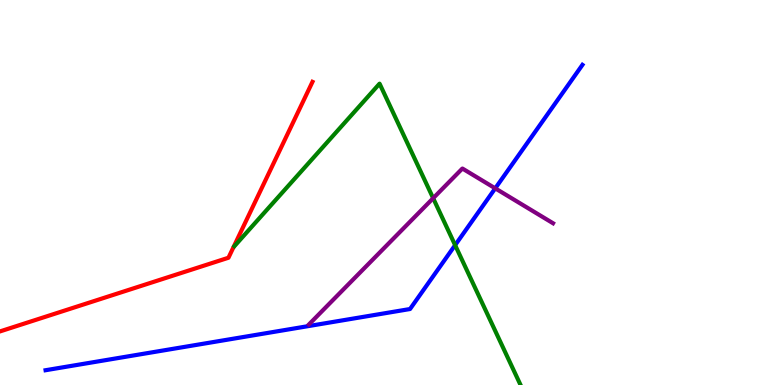[{'lines': ['blue', 'red'], 'intersections': []}, {'lines': ['green', 'red'], 'intersections': []}, {'lines': ['purple', 'red'], 'intersections': []}, {'lines': ['blue', 'green'], 'intersections': [{'x': 5.87, 'y': 3.63}]}, {'lines': ['blue', 'purple'], 'intersections': [{'x': 6.39, 'y': 5.11}]}, {'lines': ['green', 'purple'], 'intersections': [{'x': 5.59, 'y': 4.85}]}]